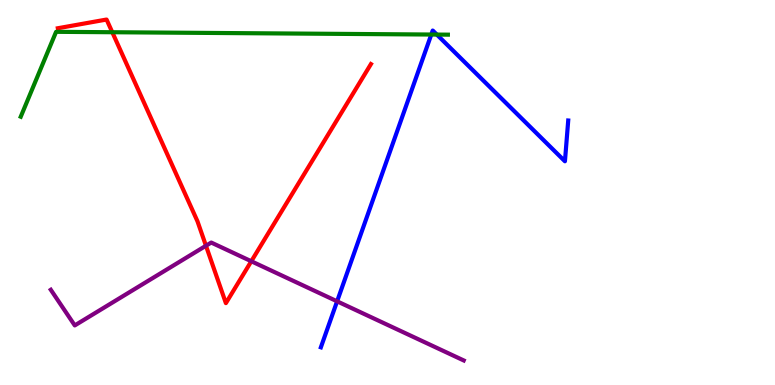[{'lines': ['blue', 'red'], 'intersections': []}, {'lines': ['green', 'red'], 'intersections': [{'x': 1.45, 'y': 9.16}]}, {'lines': ['purple', 'red'], 'intersections': [{'x': 2.66, 'y': 3.62}, {'x': 3.24, 'y': 3.21}]}, {'lines': ['blue', 'green'], 'intersections': [{'x': 5.57, 'y': 9.1}, {'x': 5.64, 'y': 9.1}]}, {'lines': ['blue', 'purple'], 'intersections': [{'x': 4.35, 'y': 2.17}]}, {'lines': ['green', 'purple'], 'intersections': []}]